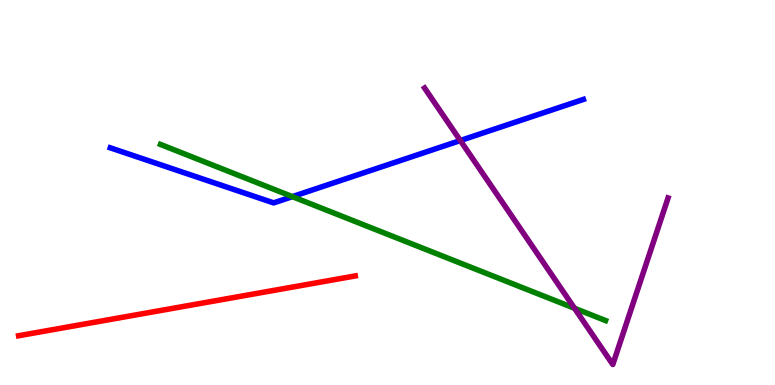[{'lines': ['blue', 'red'], 'intersections': []}, {'lines': ['green', 'red'], 'intersections': []}, {'lines': ['purple', 'red'], 'intersections': []}, {'lines': ['blue', 'green'], 'intersections': [{'x': 3.77, 'y': 4.89}]}, {'lines': ['blue', 'purple'], 'intersections': [{'x': 5.94, 'y': 6.35}]}, {'lines': ['green', 'purple'], 'intersections': [{'x': 7.41, 'y': 1.99}]}]